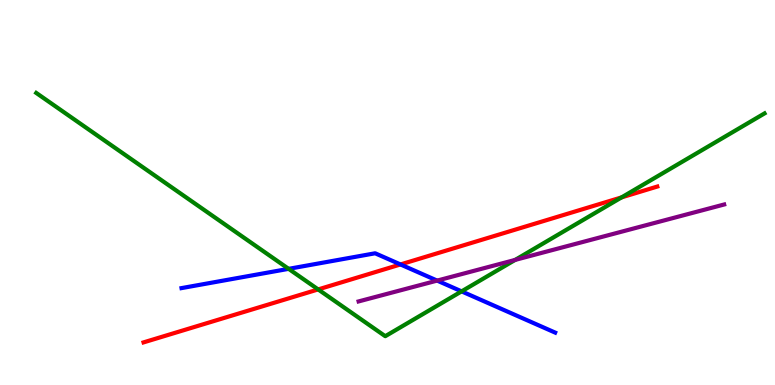[{'lines': ['blue', 'red'], 'intersections': [{'x': 5.17, 'y': 3.13}]}, {'lines': ['green', 'red'], 'intersections': [{'x': 4.11, 'y': 2.48}, {'x': 8.02, 'y': 4.87}]}, {'lines': ['purple', 'red'], 'intersections': []}, {'lines': ['blue', 'green'], 'intersections': [{'x': 3.72, 'y': 3.02}, {'x': 5.96, 'y': 2.43}]}, {'lines': ['blue', 'purple'], 'intersections': [{'x': 5.64, 'y': 2.71}]}, {'lines': ['green', 'purple'], 'intersections': [{'x': 6.65, 'y': 3.25}]}]